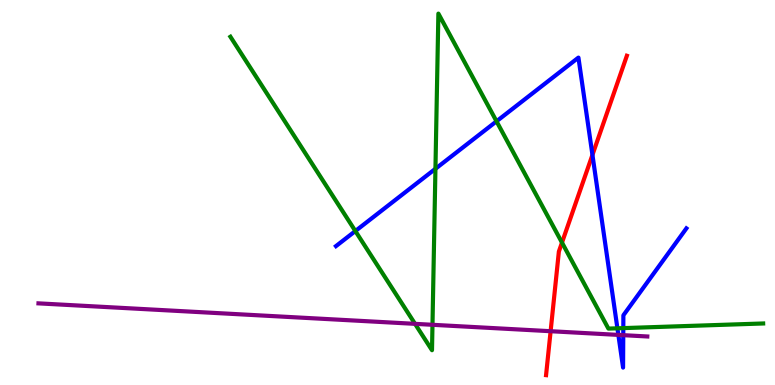[{'lines': ['blue', 'red'], 'intersections': [{'x': 7.64, 'y': 5.98}]}, {'lines': ['green', 'red'], 'intersections': [{'x': 7.25, 'y': 3.7}]}, {'lines': ['purple', 'red'], 'intersections': [{'x': 7.1, 'y': 1.4}]}, {'lines': ['blue', 'green'], 'intersections': [{'x': 4.59, 'y': 4.0}, {'x': 5.62, 'y': 5.62}, {'x': 6.41, 'y': 6.85}, {'x': 7.97, 'y': 1.47}, {'x': 8.04, 'y': 1.48}]}, {'lines': ['blue', 'purple'], 'intersections': [{'x': 7.98, 'y': 1.3}, {'x': 8.04, 'y': 1.29}]}, {'lines': ['green', 'purple'], 'intersections': [{'x': 5.36, 'y': 1.59}, {'x': 5.58, 'y': 1.56}]}]